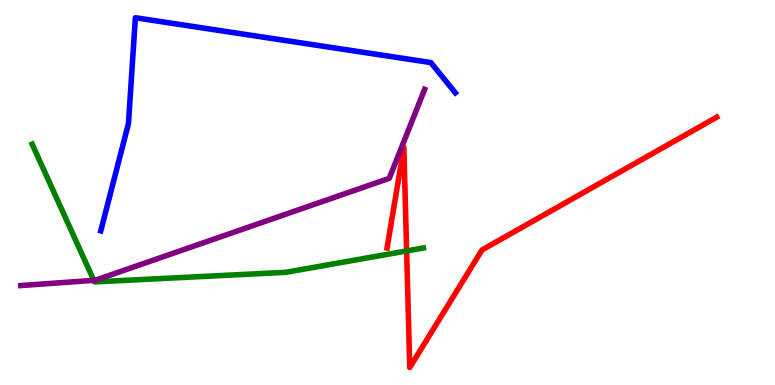[{'lines': ['blue', 'red'], 'intersections': []}, {'lines': ['green', 'red'], 'intersections': [{'x': 5.25, 'y': 3.48}]}, {'lines': ['purple', 'red'], 'intersections': []}, {'lines': ['blue', 'green'], 'intersections': []}, {'lines': ['blue', 'purple'], 'intersections': []}, {'lines': ['green', 'purple'], 'intersections': [{'x': 1.21, 'y': 2.72}]}]